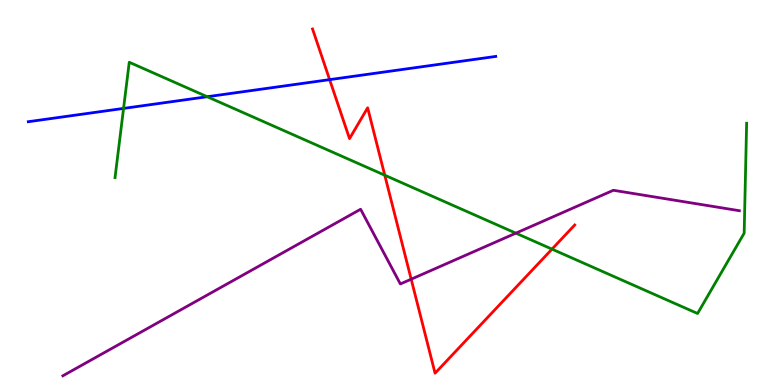[{'lines': ['blue', 'red'], 'intersections': [{'x': 4.25, 'y': 7.93}]}, {'lines': ['green', 'red'], 'intersections': [{'x': 4.96, 'y': 5.45}, {'x': 7.12, 'y': 3.53}]}, {'lines': ['purple', 'red'], 'intersections': [{'x': 5.31, 'y': 2.75}]}, {'lines': ['blue', 'green'], 'intersections': [{'x': 1.59, 'y': 7.18}, {'x': 2.67, 'y': 7.49}]}, {'lines': ['blue', 'purple'], 'intersections': []}, {'lines': ['green', 'purple'], 'intersections': [{'x': 6.66, 'y': 3.94}]}]